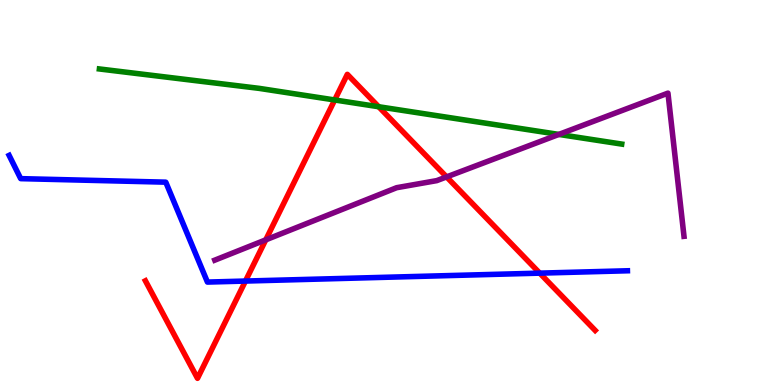[{'lines': ['blue', 'red'], 'intersections': [{'x': 3.17, 'y': 2.7}, {'x': 6.96, 'y': 2.91}]}, {'lines': ['green', 'red'], 'intersections': [{'x': 4.32, 'y': 7.4}, {'x': 4.89, 'y': 7.23}]}, {'lines': ['purple', 'red'], 'intersections': [{'x': 3.43, 'y': 3.77}, {'x': 5.76, 'y': 5.41}]}, {'lines': ['blue', 'green'], 'intersections': []}, {'lines': ['blue', 'purple'], 'intersections': []}, {'lines': ['green', 'purple'], 'intersections': [{'x': 7.21, 'y': 6.51}]}]